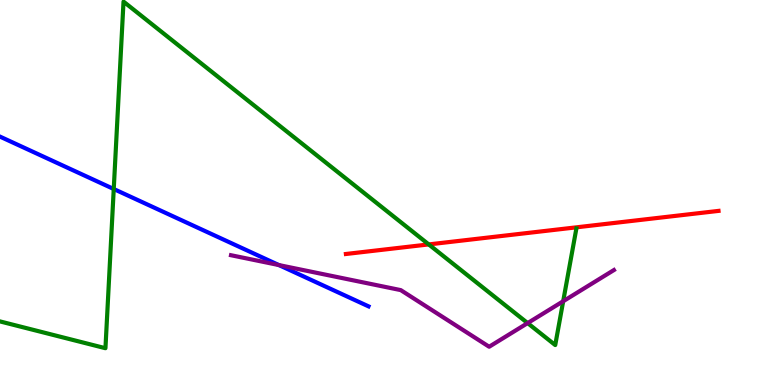[{'lines': ['blue', 'red'], 'intersections': []}, {'lines': ['green', 'red'], 'intersections': [{'x': 5.53, 'y': 3.65}]}, {'lines': ['purple', 'red'], 'intersections': []}, {'lines': ['blue', 'green'], 'intersections': [{'x': 1.47, 'y': 5.09}]}, {'lines': ['blue', 'purple'], 'intersections': [{'x': 3.6, 'y': 3.12}]}, {'lines': ['green', 'purple'], 'intersections': [{'x': 6.81, 'y': 1.61}, {'x': 7.27, 'y': 2.18}]}]